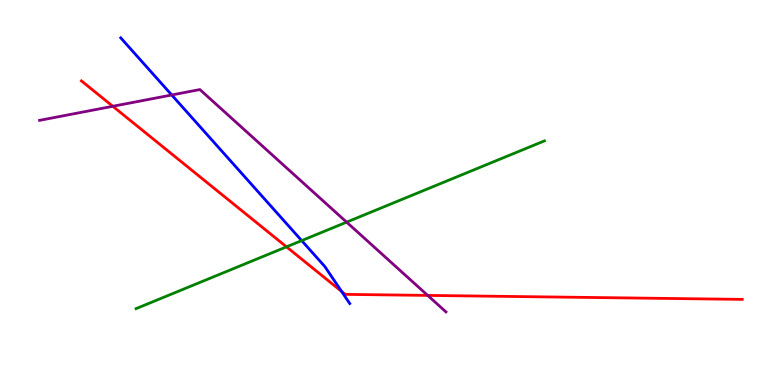[{'lines': ['blue', 'red'], 'intersections': [{'x': 4.41, 'y': 2.43}]}, {'lines': ['green', 'red'], 'intersections': [{'x': 3.7, 'y': 3.59}]}, {'lines': ['purple', 'red'], 'intersections': [{'x': 1.46, 'y': 7.24}, {'x': 5.52, 'y': 2.33}]}, {'lines': ['blue', 'green'], 'intersections': [{'x': 3.89, 'y': 3.75}]}, {'lines': ['blue', 'purple'], 'intersections': [{'x': 2.22, 'y': 7.53}]}, {'lines': ['green', 'purple'], 'intersections': [{'x': 4.47, 'y': 4.23}]}]